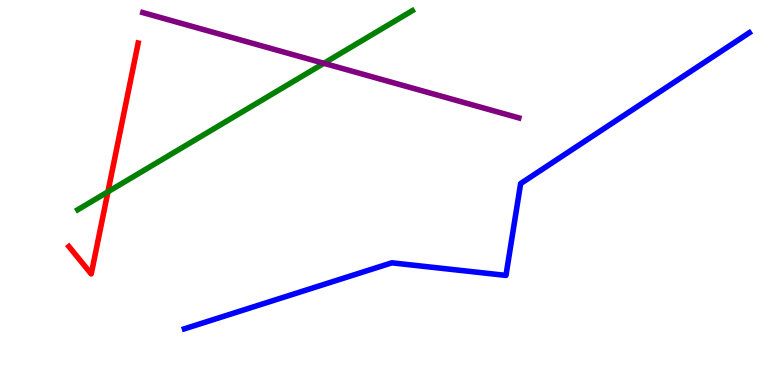[{'lines': ['blue', 'red'], 'intersections': []}, {'lines': ['green', 'red'], 'intersections': [{'x': 1.39, 'y': 5.02}]}, {'lines': ['purple', 'red'], 'intersections': []}, {'lines': ['blue', 'green'], 'intersections': []}, {'lines': ['blue', 'purple'], 'intersections': []}, {'lines': ['green', 'purple'], 'intersections': [{'x': 4.18, 'y': 8.36}]}]